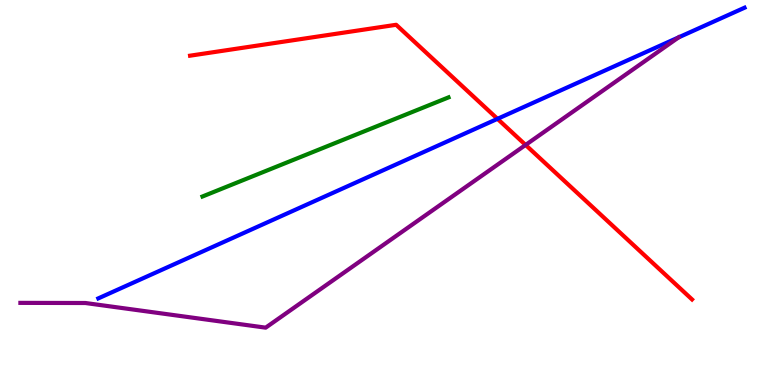[{'lines': ['blue', 'red'], 'intersections': [{'x': 6.42, 'y': 6.91}]}, {'lines': ['green', 'red'], 'intersections': []}, {'lines': ['purple', 'red'], 'intersections': [{'x': 6.78, 'y': 6.24}]}, {'lines': ['blue', 'green'], 'intersections': []}, {'lines': ['blue', 'purple'], 'intersections': []}, {'lines': ['green', 'purple'], 'intersections': []}]